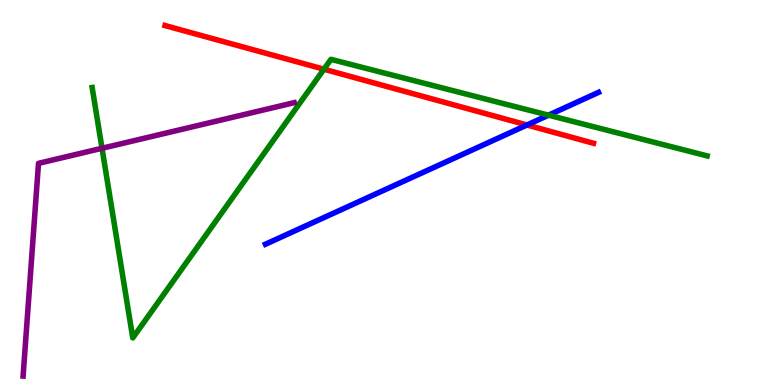[{'lines': ['blue', 'red'], 'intersections': [{'x': 6.8, 'y': 6.75}]}, {'lines': ['green', 'red'], 'intersections': [{'x': 4.18, 'y': 8.2}]}, {'lines': ['purple', 'red'], 'intersections': []}, {'lines': ['blue', 'green'], 'intersections': [{'x': 7.08, 'y': 7.01}]}, {'lines': ['blue', 'purple'], 'intersections': []}, {'lines': ['green', 'purple'], 'intersections': [{'x': 1.32, 'y': 6.15}]}]